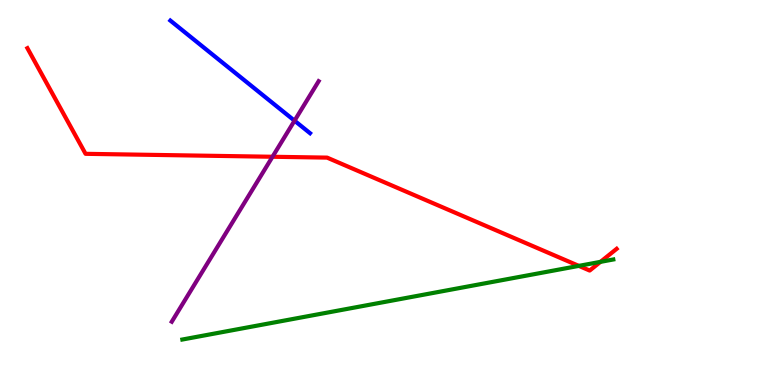[{'lines': ['blue', 'red'], 'intersections': []}, {'lines': ['green', 'red'], 'intersections': [{'x': 7.47, 'y': 3.09}, {'x': 7.75, 'y': 3.2}]}, {'lines': ['purple', 'red'], 'intersections': [{'x': 3.52, 'y': 5.93}]}, {'lines': ['blue', 'green'], 'intersections': []}, {'lines': ['blue', 'purple'], 'intersections': [{'x': 3.8, 'y': 6.87}]}, {'lines': ['green', 'purple'], 'intersections': []}]